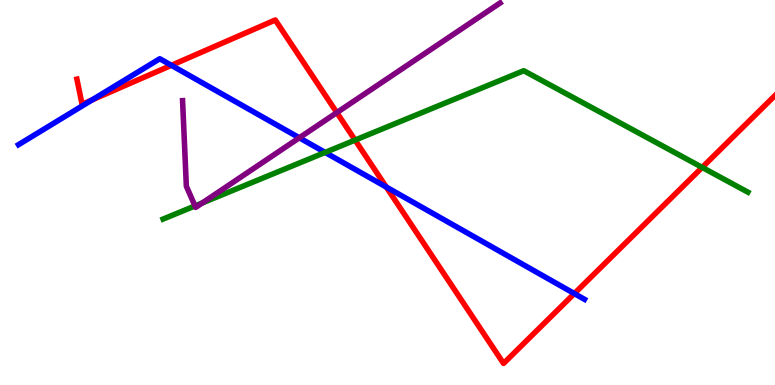[{'lines': ['blue', 'red'], 'intersections': [{'x': 1.19, 'y': 7.41}, {'x': 2.21, 'y': 8.3}, {'x': 4.98, 'y': 5.14}, {'x': 7.41, 'y': 2.37}]}, {'lines': ['green', 'red'], 'intersections': [{'x': 4.58, 'y': 6.36}, {'x': 9.06, 'y': 5.65}]}, {'lines': ['purple', 'red'], 'intersections': [{'x': 4.35, 'y': 7.08}]}, {'lines': ['blue', 'green'], 'intersections': [{'x': 4.2, 'y': 6.04}]}, {'lines': ['blue', 'purple'], 'intersections': [{'x': 3.86, 'y': 6.42}]}, {'lines': ['green', 'purple'], 'intersections': [{'x': 2.52, 'y': 4.65}, {'x': 2.61, 'y': 4.73}]}]